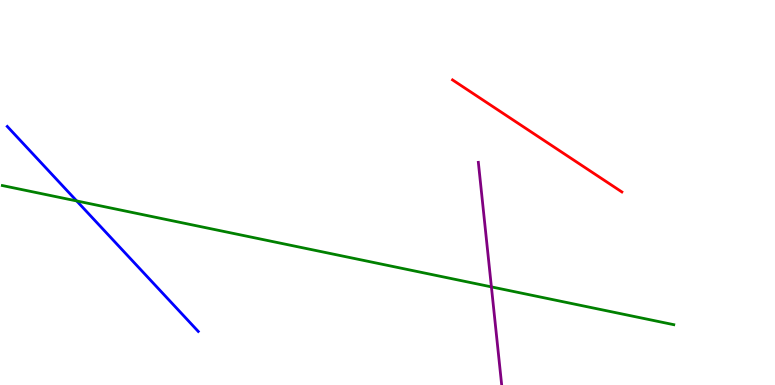[{'lines': ['blue', 'red'], 'intersections': []}, {'lines': ['green', 'red'], 'intersections': []}, {'lines': ['purple', 'red'], 'intersections': []}, {'lines': ['blue', 'green'], 'intersections': [{'x': 0.99, 'y': 4.78}]}, {'lines': ['blue', 'purple'], 'intersections': []}, {'lines': ['green', 'purple'], 'intersections': [{'x': 6.34, 'y': 2.55}]}]